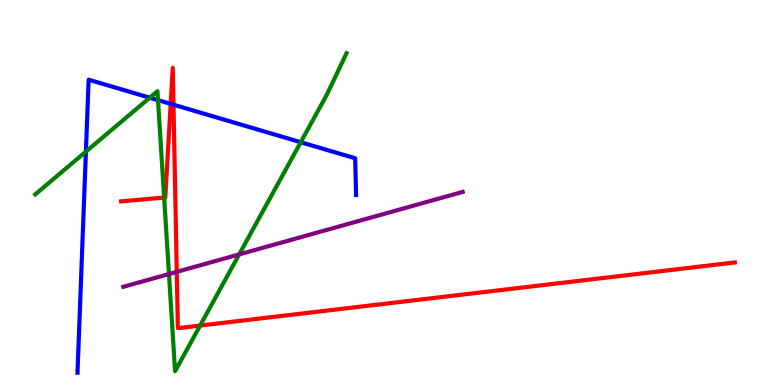[{'lines': ['blue', 'red'], 'intersections': [{'x': 2.2, 'y': 7.3}, {'x': 2.24, 'y': 7.28}]}, {'lines': ['green', 'red'], 'intersections': [{'x': 2.12, 'y': 4.87}, {'x': 2.58, 'y': 1.54}]}, {'lines': ['purple', 'red'], 'intersections': [{'x': 2.28, 'y': 2.94}]}, {'lines': ['blue', 'green'], 'intersections': [{'x': 1.11, 'y': 6.06}, {'x': 1.93, 'y': 7.46}, {'x': 2.04, 'y': 7.4}, {'x': 3.88, 'y': 6.31}]}, {'lines': ['blue', 'purple'], 'intersections': []}, {'lines': ['green', 'purple'], 'intersections': [{'x': 2.18, 'y': 2.88}, {'x': 3.09, 'y': 3.39}]}]